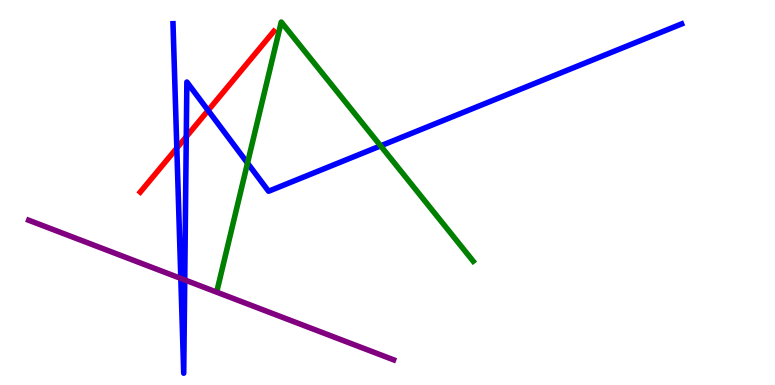[{'lines': ['blue', 'red'], 'intersections': [{'x': 2.28, 'y': 6.15}, {'x': 2.4, 'y': 6.45}, {'x': 2.69, 'y': 7.13}]}, {'lines': ['green', 'red'], 'intersections': []}, {'lines': ['purple', 'red'], 'intersections': []}, {'lines': ['blue', 'green'], 'intersections': [{'x': 3.19, 'y': 5.76}, {'x': 4.91, 'y': 6.21}]}, {'lines': ['blue', 'purple'], 'intersections': [{'x': 2.33, 'y': 2.77}, {'x': 2.38, 'y': 2.73}]}, {'lines': ['green', 'purple'], 'intersections': []}]